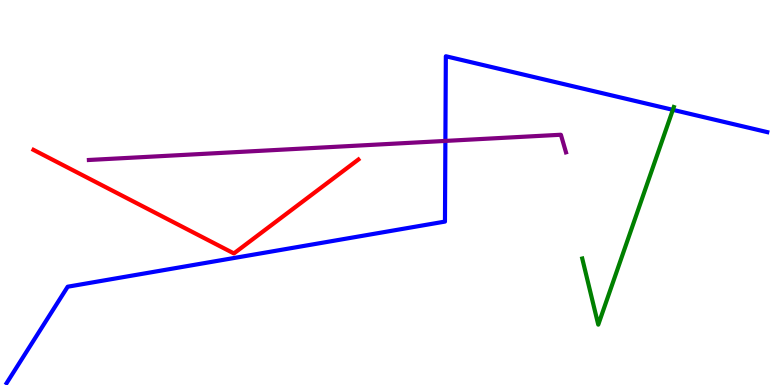[{'lines': ['blue', 'red'], 'intersections': []}, {'lines': ['green', 'red'], 'intersections': []}, {'lines': ['purple', 'red'], 'intersections': []}, {'lines': ['blue', 'green'], 'intersections': [{'x': 8.68, 'y': 7.15}]}, {'lines': ['blue', 'purple'], 'intersections': [{'x': 5.75, 'y': 6.34}]}, {'lines': ['green', 'purple'], 'intersections': []}]